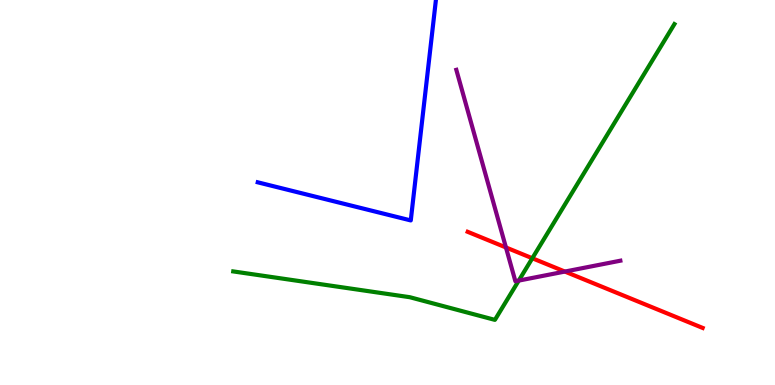[{'lines': ['blue', 'red'], 'intersections': []}, {'lines': ['green', 'red'], 'intersections': [{'x': 6.87, 'y': 3.29}]}, {'lines': ['purple', 'red'], 'intersections': [{'x': 6.53, 'y': 3.57}, {'x': 7.29, 'y': 2.95}]}, {'lines': ['blue', 'green'], 'intersections': []}, {'lines': ['blue', 'purple'], 'intersections': []}, {'lines': ['green', 'purple'], 'intersections': [{'x': 6.69, 'y': 2.71}]}]